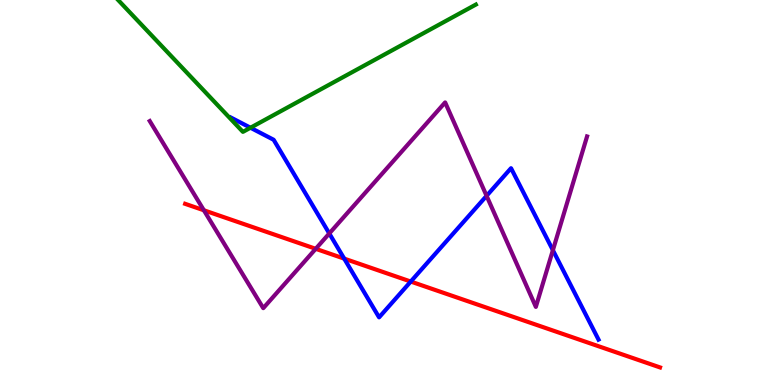[{'lines': ['blue', 'red'], 'intersections': [{'x': 4.44, 'y': 3.28}, {'x': 5.3, 'y': 2.69}]}, {'lines': ['green', 'red'], 'intersections': []}, {'lines': ['purple', 'red'], 'intersections': [{'x': 2.63, 'y': 4.54}, {'x': 4.07, 'y': 3.54}]}, {'lines': ['blue', 'green'], 'intersections': [{'x': 3.23, 'y': 6.68}]}, {'lines': ['blue', 'purple'], 'intersections': [{'x': 4.25, 'y': 3.94}, {'x': 6.28, 'y': 4.91}, {'x': 7.13, 'y': 3.5}]}, {'lines': ['green', 'purple'], 'intersections': []}]